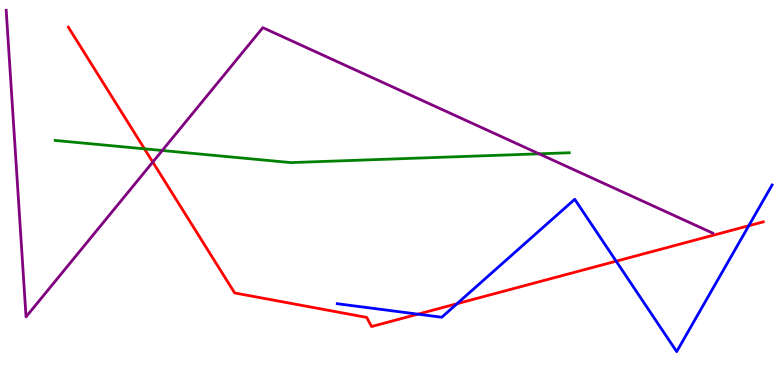[{'lines': ['blue', 'red'], 'intersections': [{'x': 5.39, 'y': 1.84}, {'x': 5.9, 'y': 2.11}, {'x': 7.95, 'y': 3.22}, {'x': 9.66, 'y': 4.14}]}, {'lines': ['green', 'red'], 'intersections': [{'x': 1.86, 'y': 6.13}]}, {'lines': ['purple', 'red'], 'intersections': [{'x': 1.97, 'y': 5.79}]}, {'lines': ['blue', 'green'], 'intersections': []}, {'lines': ['blue', 'purple'], 'intersections': []}, {'lines': ['green', 'purple'], 'intersections': [{'x': 2.09, 'y': 6.09}, {'x': 6.96, 'y': 6.0}]}]